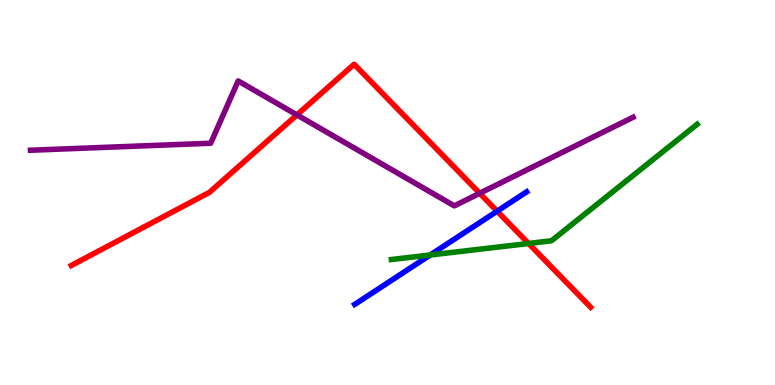[{'lines': ['blue', 'red'], 'intersections': [{'x': 6.41, 'y': 4.51}]}, {'lines': ['green', 'red'], 'intersections': [{'x': 6.82, 'y': 3.68}]}, {'lines': ['purple', 'red'], 'intersections': [{'x': 3.83, 'y': 7.02}, {'x': 6.19, 'y': 4.98}]}, {'lines': ['blue', 'green'], 'intersections': [{'x': 5.55, 'y': 3.38}]}, {'lines': ['blue', 'purple'], 'intersections': []}, {'lines': ['green', 'purple'], 'intersections': []}]